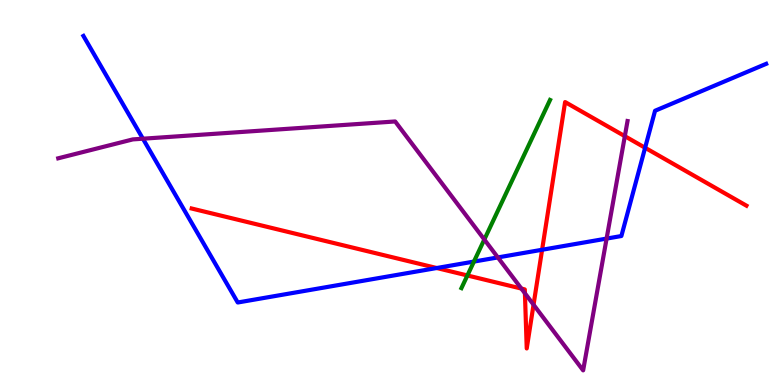[{'lines': ['blue', 'red'], 'intersections': [{'x': 5.64, 'y': 3.04}, {'x': 6.99, 'y': 3.51}, {'x': 8.32, 'y': 6.16}]}, {'lines': ['green', 'red'], 'intersections': [{'x': 6.03, 'y': 2.84}]}, {'lines': ['purple', 'red'], 'intersections': [{'x': 6.73, 'y': 2.5}, {'x': 6.77, 'y': 2.38}, {'x': 6.88, 'y': 2.09}, {'x': 8.06, 'y': 6.46}]}, {'lines': ['blue', 'green'], 'intersections': [{'x': 6.12, 'y': 3.21}]}, {'lines': ['blue', 'purple'], 'intersections': [{'x': 1.84, 'y': 6.4}, {'x': 6.42, 'y': 3.31}, {'x': 7.83, 'y': 3.8}]}, {'lines': ['green', 'purple'], 'intersections': [{'x': 6.25, 'y': 3.78}]}]